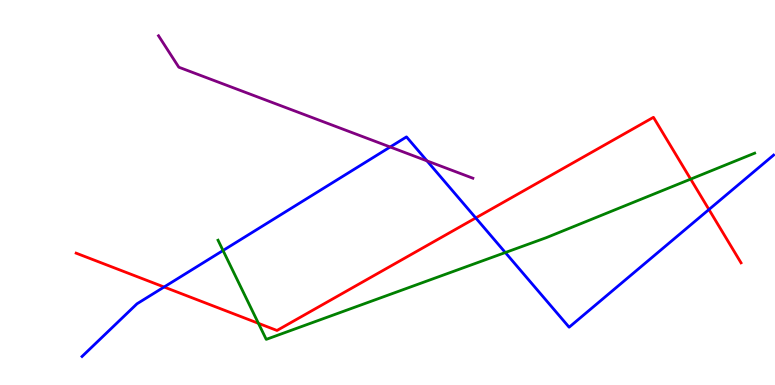[{'lines': ['blue', 'red'], 'intersections': [{'x': 2.12, 'y': 2.55}, {'x': 6.14, 'y': 4.34}, {'x': 9.15, 'y': 4.56}]}, {'lines': ['green', 'red'], 'intersections': [{'x': 3.33, 'y': 1.6}, {'x': 8.91, 'y': 5.35}]}, {'lines': ['purple', 'red'], 'intersections': []}, {'lines': ['blue', 'green'], 'intersections': [{'x': 2.88, 'y': 3.49}, {'x': 6.52, 'y': 3.44}]}, {'lines': ['blue', 'purple'], 'intersections': [{'x': 5.03, 'y': 6.18}, {'x': 5.51, 'y': 5.82}]}, {'lines': ['green', 'purple'], 'intersections': []}]